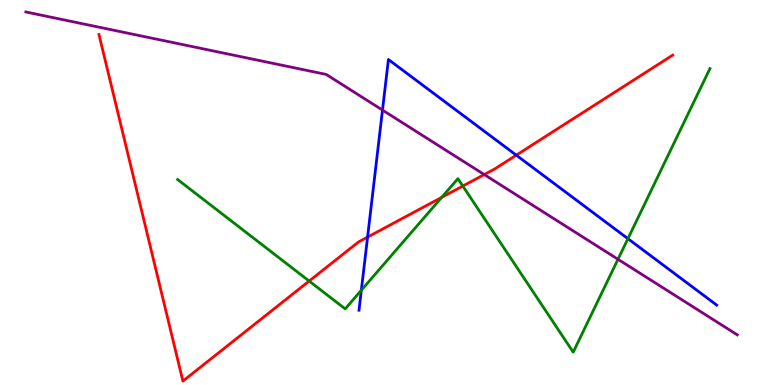[{'lines': ['blue', 'red'], 'intersections': [{'x': 4.74, 'y': 3.84}, {'x': 6.66, 'y': 5.97}]}, {'lines': ['green', 'red'], 'intersections': [{'x': 3.99, 'y': 2.7}, {'x': 5.7, 'y': 4.87}, {'x': 5.97, 'y': 5.17}]}, {'lines': ['purple', 'red'], 'intersections': [{'x': 6.25, 'y': 5.47}]}, {'lines': ['blue', 'green'], 'intersections': [{'x': 4.66, 'y': 2.46}, {'x': 8.1, 'y': 3.8}]}, {'lines': ['blue', 'purple'], 'intersections': [{'x': 4.94, 'y': 7.14}]}, {'lines': ['green', 'purple'], 'intersections': [{'x': 7.97, 'y': 3.27}]}]